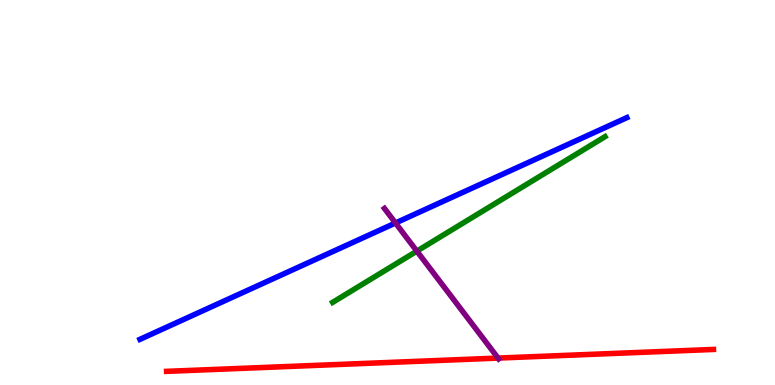[{'lines': ['blue', 'red'], 'intersections': []}, {'lines': ['green', 'red'], 'intersections': []}, {'lines': ['purple', 'red'], 'intersections': [{'x': 6.43, 'y': 0.699}]}, {'lines': ['blue', 'green'], 'intersections': []}, {'lines': ['blue', 'purple'], 'intersections': [{'x': 5.1, 'y': 4.21}]}, {'lines': ['green', 'purple'], 'intersections': [{'x': 5.38, 'y': 3.48}]}]